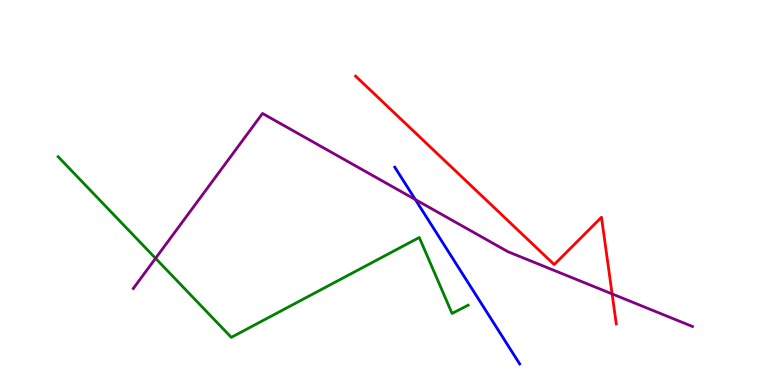[{'lines': ['blue', 'red'], 'intersections': []}, {'lines': ['green', 'red'], 'intersections': []}, {'lines': ['purple', 'red'], 'intersections': [{'x': 7.9, 'y': 2.37}]}, {'lines': ['blue', 'green'], 'intersections': []}, {'lines': ['blue', 'purple'], 'intersections': [{'x': 5.36, 'y': 4.82}]}, {'lines': ['green', 'purple'], 'intersections': [{'x': 2.01, 'y': 3.29}]}]